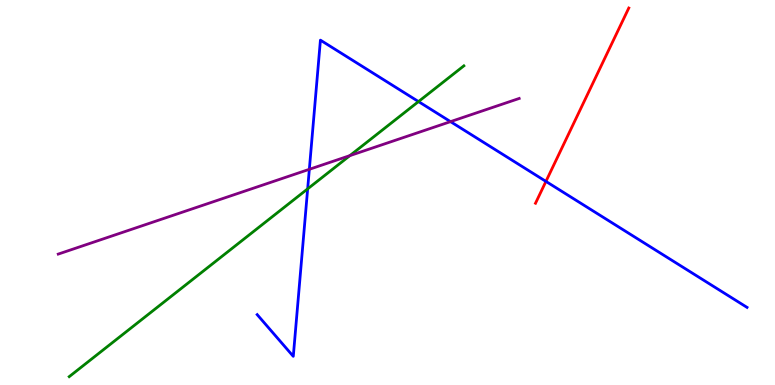[{'lines': ['blue', 'red'], 'intersections': [{'x': 7.04, 'y': 5.29}]}, {'lines': ['green', 'red'], 'intersections': []}, {'lines': ['purple', 'red'], 'intersections': []}, {'lines': ['blue', 'green'], 'intersections': [{'x': 3.97, 'y': 5.09}, {'x': 5.4, 'y': 7.36}]}, {'lines': ['blue', 'purple'], 'intersections': [{'x': 3.99, 'y': 5.6}, {'x': 5.81, 'y': 6.84}]}, {'lines': ['green', 'purple'], 'intersections': [{'x': 4.51, 'y': 5.96}]}]